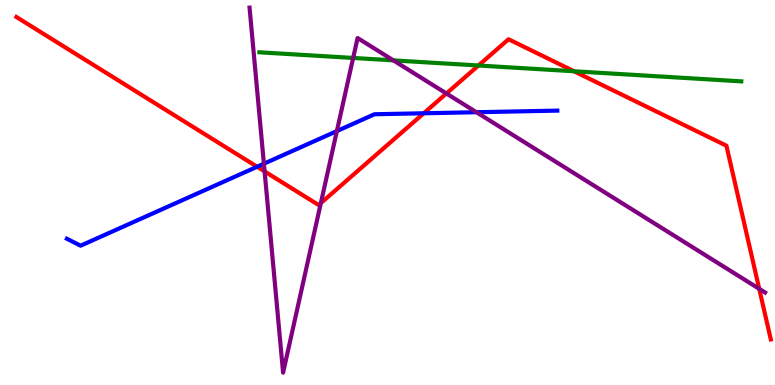[{'lines': ['blue', 'red'], 'intersections': [{'x': 3.32, 'y': 5.67}, {'x': 5.47, 'y': 7.06}]}, {'lines': ['green', 'red'], 'intersections': [{'x': 6.17, 'y': 8.3}, {'x': 7.41, 'y': 8.15}]}, {'lines': ['purple', 'red'], 'intersections': [{'x': 3.41, 'y': 5.55}, {'x': 4.14, 'y': 4.72}, {'x': 5.76, 'y': 7.57}, {'x': 9.8, 'y': 2.5}]}, {'lines': ['blue', 'green'], 'intersections': []}, {'lines': ['blue', 'purple'], 'intersections': [{'x': 3.41, 'y': 5.75}, {'x': 4.35, 'y': 6.6}, {'x': 6.15, 'y': 7.08}]}, {'lines': ['green', 'purple'], 'intersections': [{'x': 4.56, 'y': 8.49}, {'x': 5.08, 'y': 8.43}]}]